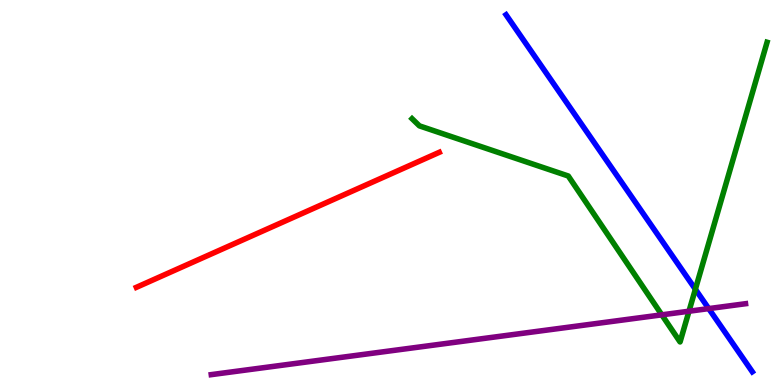[{'lines': ['blue', 'red'], 'intersections': []}, {'lines': ['green', 'red'], 'intersections': []}, {'lines': ['purple', 'red'], 'intersections': []}, {'lines': ['blue', 'green'], 'intersections': [{'x': 8.97, 'y': 2.49}]}, {'lines': ['blue', 'purple'], 'intersections': [{'x': 9.14, 'y': 1.98}]}, {'lines': ['green', 'purple'], 'intersections': [{'x': 8.54, 'y': 1.82}, {'x': 8.89, 'y': 1.92}]}]